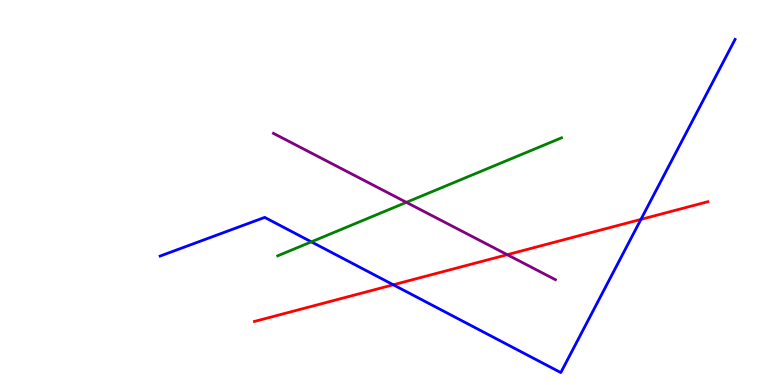[{'lines': ['blue', 'red'], 'intersections': [{'x': 5.07, 'y': 2.6}, {'x': 8.27, 'y': 4.3}]}, {'lines': ['green', 'red'], 'intersections': []}, {'lines': ['purple', 'red'], 'intersections': [{'x': 6.55, 'y': 3.38}]}, {'lines': ['blue', 'green'], 'intersections': [{'x': 4.02, 'y': 3.72}]}, {'lines': ['blue', 'purple'], 'intersections': []}, {'lines': ['green', 'purple'], 'intersections': [{'x': 5.24, 'y': 4.74}]}]